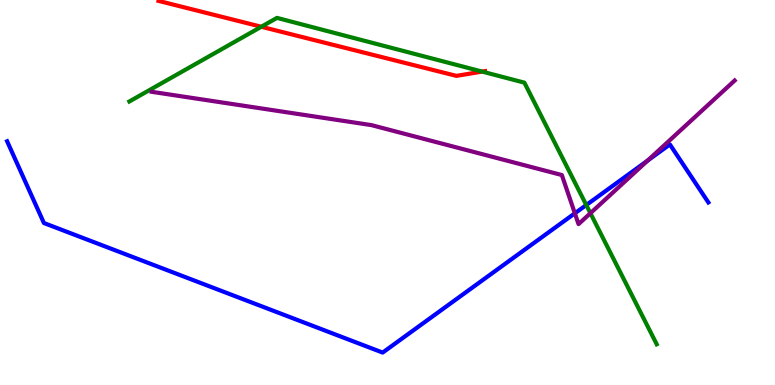[{'lines': ['blue', 'red'], 'intersections': []}, {'lines': ['green', 'red'], 'intersections': [{'x': 3.37, 'y': 9.31}, {'x': 6.22, 'y': 8.14}]}, {'lines': ['purple', 'red'], 'intersections': []}, {'lines': ['blue', 'green'], 'intersections': [{'x': 7.56, 'y': 4.67}]}, {'lines': ['blue', 'purple'], 'intersections': [{'x': 7.42, 'y': 4.46}, {'x': 8.36, 'y': 5.83}]}, {'lines': ['green', 'purple'], 'intersections': [{'x': 7.62, 'y': 4.46}]}]